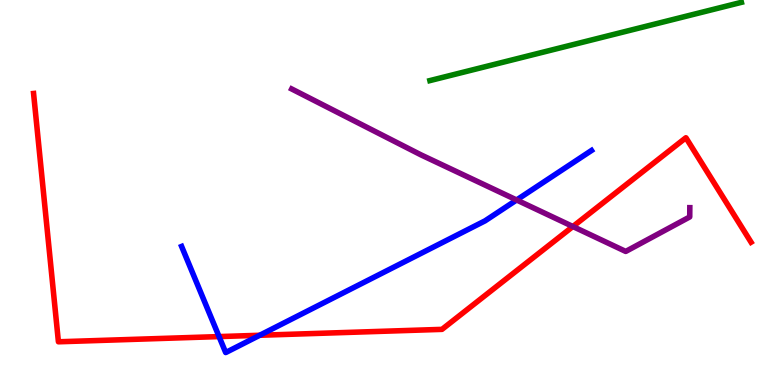[{'lines': ['blue', 'red'], 'intersections': [{'x': 2.83, 'y': 1.26}, {'x': 3.35, 'y': 1.29}]}, {'lines': ['green', 'red'], 'intersections': []}, {'lines': ['purple', 'red'], 'intersections': [{'x': 7.39, 'y': 4.12}]}, {'lines': ['blue', 'green'], 'intersections': []}, {'lines': ['blue', 'purple'], 'intersections': [{'x': 6.67, 'y': 4.81}]}, {'lines': ['green', 'purple'], 'intersections': []}]